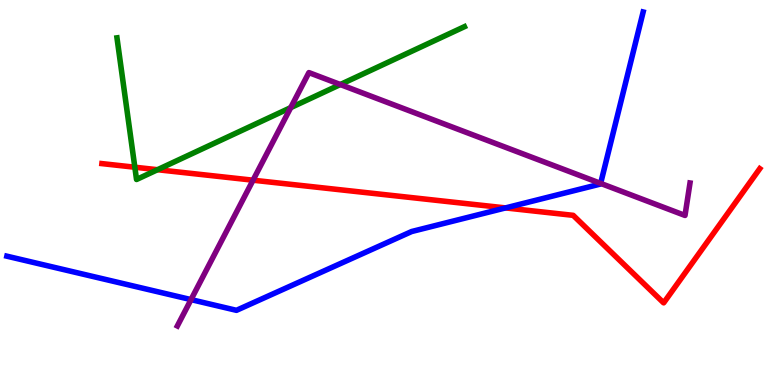[{'lines': ['blue', 'red'], 'intersections': [{'x': 6.52, 'y': 4.6}]}, {'lines': ['green', 'red'], 'intersections': [{'x': 1.74, 'y': 5.66}, {'x': 2.03, 'y': 5.59}]}, {'lines': ['purple', 'red'], 'intersections': [{'x': 3.26, 'y': 5.32}]}, {'lines': ['blue', 'green'], 'intersections': []}, {'lines': ['blue', 'purple'], 'intersections': [{'x': 2.46, 'y': 2.22}, {'x': 7.75, 'y': 5.24}]}, {'lines': ['green', 'purple'], 'intersections': [{'x': 3.75, 'y': 7.2}, {'x': 4.39, 'y': 7.8}]}]